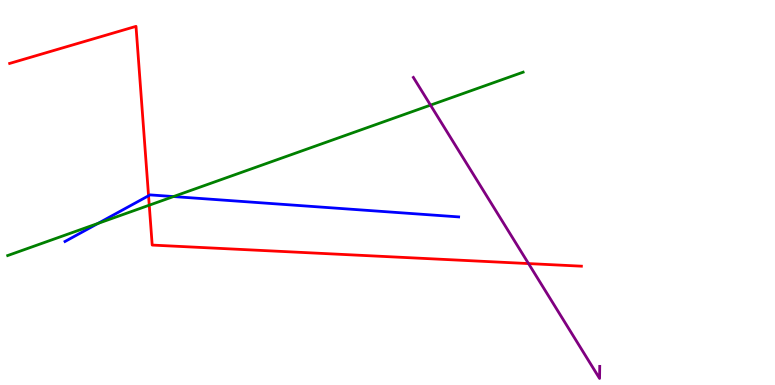[{'lines': ['blue', 'red'], 'intersections': [{'x': 1.92, 'y': 4.92}]}, {'lines': ['green', 'red'], 'intersections': [{'x': 1.93, 'y': 4.67}]}, {'lines': ['purple', 'red'], 'intersections': [{'x': 6.82, 'y': 3.15}]}, {'lines': ['blue', 'green'], 'intersections': [{'x': 1.26, 'y': 4.2}, {'x': 2.24, 'y': 4.89}]}, {'lines': ['blue', 'purple'], 'intersections': []}, {'lines': ['green', 'purple'], 'intersections': [{'x': 5.55, 'y': 7.27}]}]